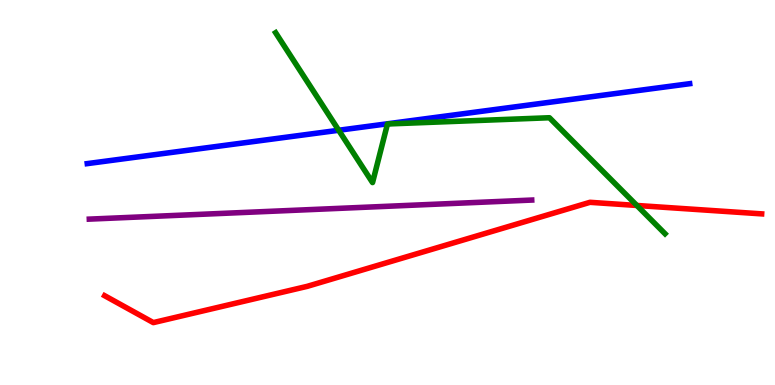[{'lines': ['blue', 'red'], 'intersections': []}, {'lines': ['green', 'red'], 'intersections': [{'x': 8.22, 'y': 4.66}]}, {'lines': ['purple', 'red'], 'intersections': []}, {'lines': ['blue', 'green'], 'intersections': [{'x': 4.37, 'y': 6.62}]}, {'lines': ['blue', 'purple'], 'intersections': []}, {'lines': ['green', 'purple'], 'intersections': []}]